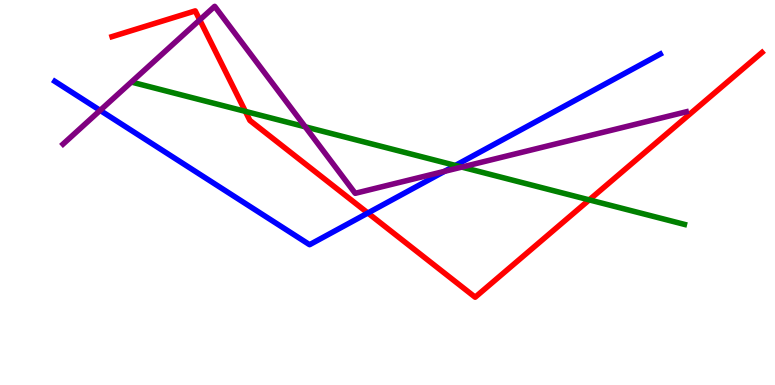[{'lines': ['blue', 'red'], 'intersections': [{'x': 4.75, 'y': 4.47}]}, {'lines': ['green', 'red'], 'intersections': [{'x': 3.17, 'y': 7.11}, {'x': 7.6, 'y': 4.81}]}, {'lines': ['purple', 'red'], 'intersections': [{'x': 2.58, 'y': 9.48}]}, {'lines': ['blue', 'green'], 'intersections': [{'x': 5.88, 'y': 5.7}]}, {'lines': ['blue', 'purple'], 'intersections': [{'x': 1.29, 'y': 7.13}, {'x': 5.74, 'y': 5.55}]}, {'lines': ['green', 'purple'], 'intersections': [{'x': 3.94, 'y': 6.71}, {'x': 5.96, 'y': 5.66}]}]